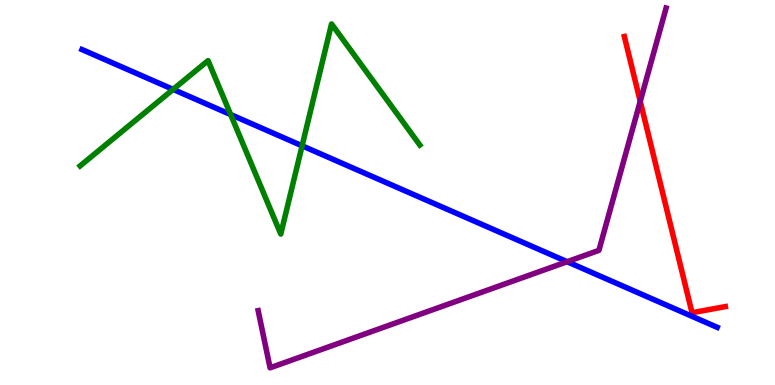[{'lines': ['blue', 'red'], 'intersections': []}, {'lines': ['green', 'red'], 'intersections': []}, {'lines': ['purple', 'red'], 'intersections': [{'x': 8.26, 'y': 7.37}]}, {'lines': ['blue', 'green'], 'intersections': [{'x': 2.23, 'y': 7.68}, {'x': 2.98, 'y': 7.02}, {'x': 3.9, 'y': 6.21}]}, {'lines': ['blue', 'purple'], 'intersections': [{'x': 7.32, 'y': 3.2}]}, {'lines': ['green', 'purple'], 'intersections': []}]